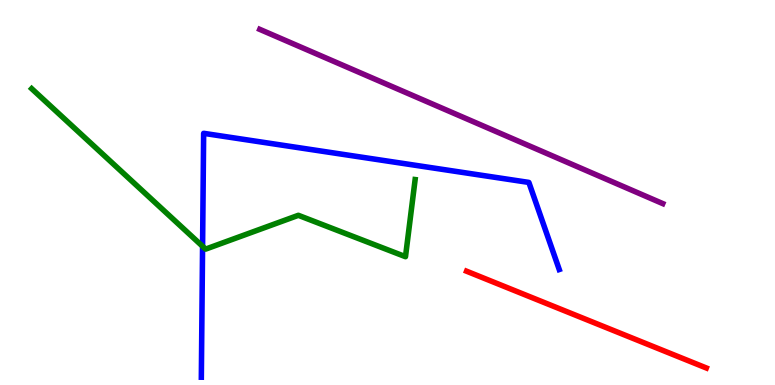[{'lines': ['blue', 'red'], 'intersections': []}, {'lines': ['green', 'red'], 'intersections': []}, {'lines': ['purple', 'red'], 'intersections': []}, {'lines': ['blue', 'green'], 'intersections': [{'x': 2.61, 'y': 3.6}]}, {'lines': ['blue', 'purple'], 'intersections': []}, {'lines': ['green', 'purple'], 'intersections': []}]